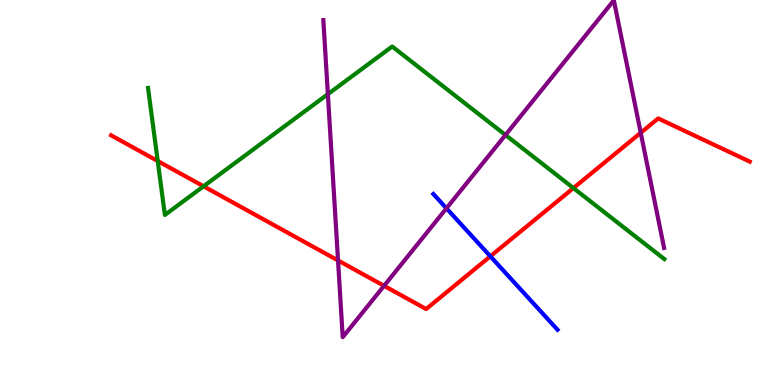[{'lines': ['blue', 'red'], 'intersections': [{'x': 6.33, 'y': 3.34}]}, {'lines': ['green', 'red'], 'intersections': [{'x': 2.04, 'y': 5.82}, {'x': 2.63, 'y': 5.16}, {'x': 7.4, 'y': 5.12}]}, {'lines': ['purple', 'red'], 'intersections': [{'x': 4.36, 'y': 3.24}, {'x': 4.96, 'y': 2.58}, {'x': 8.27, 'y': 6.55}]}, {'lines': ['blue', 'green'], 'intersections': []}, {'lines': ['blue', 'purple'], 'intersections': [{'x': 5.76, 'y': 4.59}]}, {'lines': ['green', 'purple'], 'intersections': [{'x': 4.23, 'y': 7.55}, {'x': 6.52, 'y': 6.49}]}]